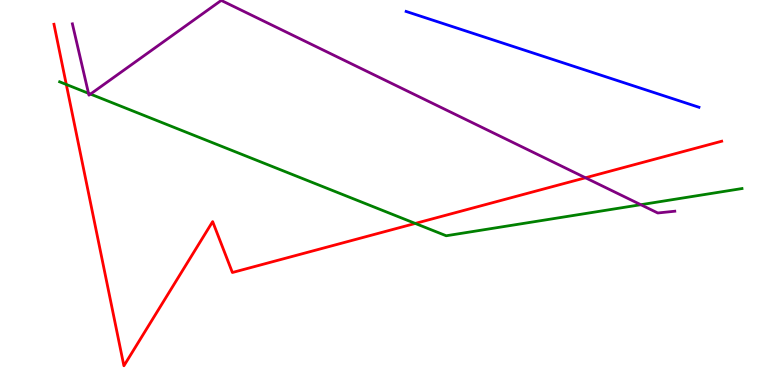[{'lines': ['blue', 'red'], 'intersections': []}, {'lines': ['green', 'red'], 'intersections': [{'x': 0.855, 'y': 7.81}, {'x': 5.36, 'y': 4.2}]}, {'lines': ['purple', 'red'], 'intersections': [{'x': 7.55, 'y': 5.38}]}, {'lines': ['blue', 'green'], 'intersections': []}, {'lines': ['blue', 'purple'], 'intersections': []}, {'lines': ['green', 'purple'], 'intersections': [{'x': 1.14, 'y': 7.58}, {'x': 1.17, 'y': 7.56}, {'x': 8.27, 'y': 4.68}]}]